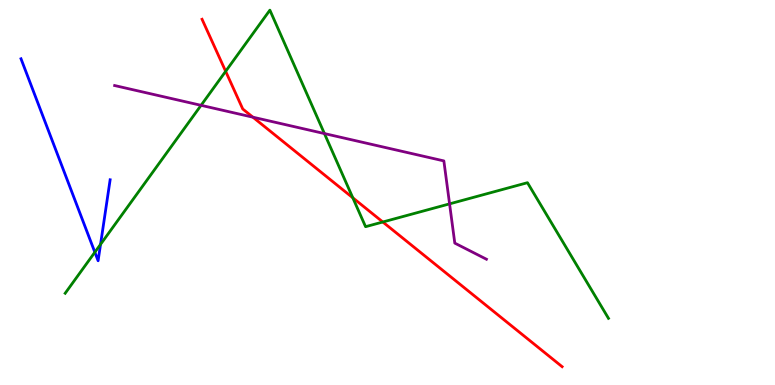[{'lines': ['blue', 'red'], 'intersections': []}, {'lines': ['green', 'red'], 'intersections': [{'x': 2.91, 'y': 8.15}, {'x': 4.55, 'y': 4.86}, {'x': 4.94, 'y': 4.23}]}, {'lines': ['purple', 'red'], 'intersections': [{'x': 3.26, 'y': 6.96}]}, {'lines': ['blue', 'green'], 'intersections': [{'x': 1.22, 'y': 3.45}, {'x': 1.3, 'y': 3.65}]}, {'lines': ['blue', 'purple'], 'intersections': []}, {'lines': ['green', 'purple'], 'intersections': [{'x': 2.59, 'y': 7.26}, {'x': 4.19, 'y': 6.53}, {'x': 5.8, 'y': 4.7}]}]